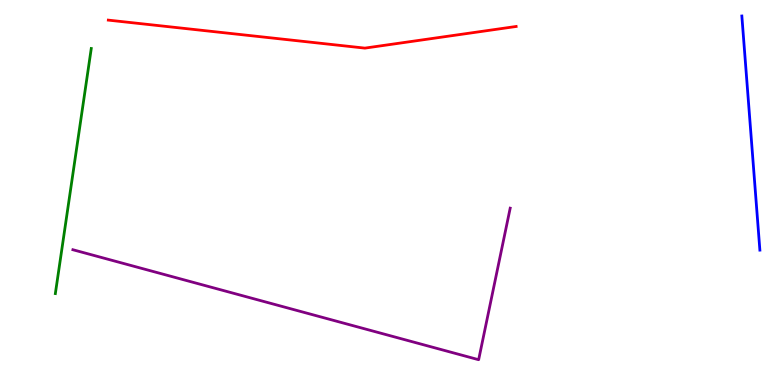[{'lines': ['blue', 'red'], 'intersections': []}, {'lines': ['green', 'red'], 'intersections': []}, {'lines': ['purple', 'red'], 'intersections': []}, {'lines': ['blue', 'green'], 'intersections': []}, {'lines': ['blue', 'purple'], 'intersections': []}, {'lines': ['green', 'purple'], 'intersections': []}]